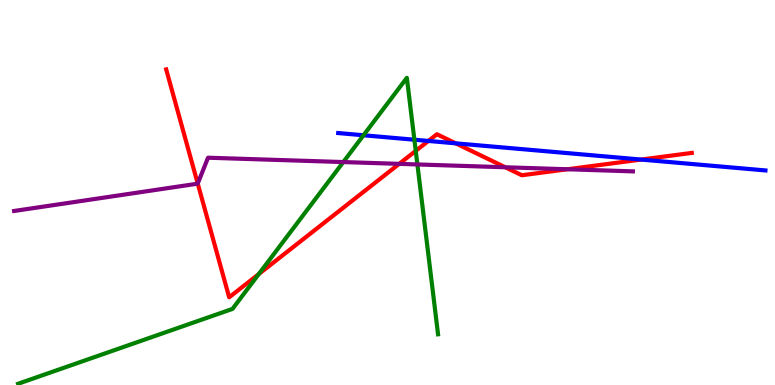[{'lines': ['blue', 'red'], 'intersections': [{'x': 5.53, 'y': 6.34}, {'x': 5.88, 'y': 6.28}, {'x': 8.27, 'y': 5.86}]}, {'lines': ['green', 'red'], 'intersections': [{'x': 3.34, 'y': 2.88}, {'x': 5.36, 'y': 6.08}]}, {'lines': ['purple', 'red'], 'intersections': [{'x': 2.55, 'y': 5.23}, {'x': 5.15, 'y': 5.74}, {'x': 6.52, 'y': 5.66}, {'x': 7.32, 'y': 5.6}]}, {'lines': ['blue', 'green'], 'intersections': [{'x': 4.69, 'y': 6.49}, {'x': 5.35, 'y': 6.37}]}, {'lines': ['blue', 'purple'], 'intersections': []}, {'lines': ['green', 'purple'], 'intersections': [{'x': 4.43, 'y': 5.79}, {'x': 5.39, 'y': 5.73}]}]